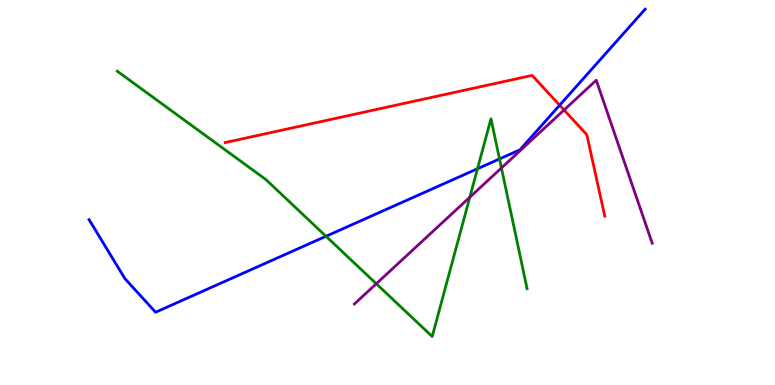[{'lines': ['blue', 'red'], 'intersections': [{'x': 7.22, 'y': 7.27}]}, {'lines': ['green', 'red'], 'intersections': []}, {'lines': ['purple', 'red'], 'intersections': [{'x': 7.28, 'y': 7.14}]}, {'lines': ['blue', 'green'], 'intersections': [{'x': 4.21, 'y': 3.86}, {'x': 6.16, 'y': 5.62}, {'x': 6.45, 'y': 5.87}]}, {'lines': ['blue', 'purple'], 'intersections': []}, {'lines': ['green', 'purple'], 'intersections': [{'x': 4.86, 'y': 2.63}, {'x': 6.06, 'y': 4.88}, {'x': 6.47, 'y': 5.64}]}]